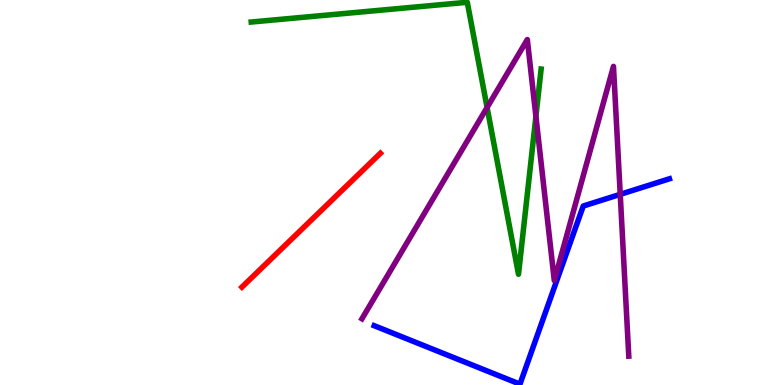[{'lines': ['blue', 'red'], 'intersections': []}, {'lines': ['green', 'red'], 'intersections': []}, {'lines': ['purple', 'red'], 'intersections': []}, {'lines': ['blue', 'green'], 'intersections': []}, {'lines': ['blue', 'purple'], 'intersections': [{'x': 8.0, 'y': 4.95}]}, {'lines': ['green', 'purple'], 'intersections': [{'x': 6.29, 'y': 7.21}, {'x': 6.91, 'y': 6.98}]}]